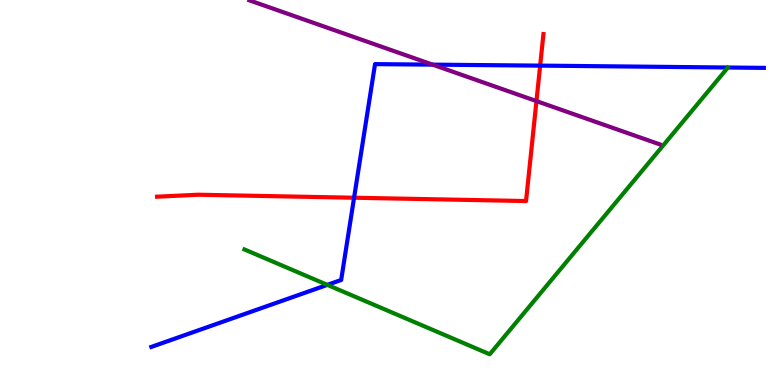[{'lines': ['blue', 'red'], 'intersections': [{'x': 4.57, 'y': 4.86}, {'x': 6.97, 'y': 8.3}]}, {'lines': ['green', 'red'], 'intersections': []}, {'lines': ['purple', 'red'], 'intersections': [{'x': 6.92, 'y': 7.37}]}, {'lines': ['blue', 'green'], 'intersections': [{'x': 4.22, 'y': 2.6}]}, {'lines': ['blue', 'purple'], 'intersections': [{'x': 5.58, 'y': 8.32}]}, {'lines': ['green', 'purple'], 'intersections': []}]